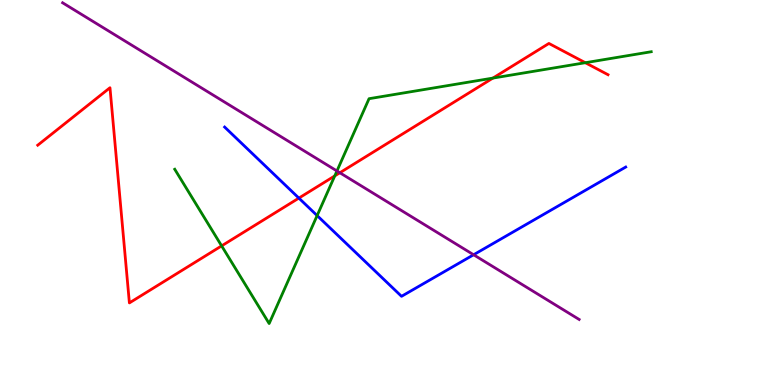[{'lines': ['blue', 'red'], 'intersections': [{'x': 3.86, 'y': 4.85}]}, {'lines': ['green', 'red'], 'intersections': [{'x': 2.86, 'y': 3.61}, {'x': 4.32, 'y': 5.43}, {'x': 6.36, 'y': 7.97}, {'x': 7.55, 'y': 8.37}]}, {'lines': ['purple', 'red'], 'intersections': [{'x': 4.39, 'y': 5.51}]}, {'lines': ['blue', 'green'], 'intersections': [{'x': 4.09, 'y': 4.4}]}, {'lines': ['blue', 'purple'], 'intersections': [{'x': 6.11, 'y': 3.38}]}, {'lines': ['green', 'purple'], 'intersections': [{'x': 4.35, 'y': 5.56}]}]